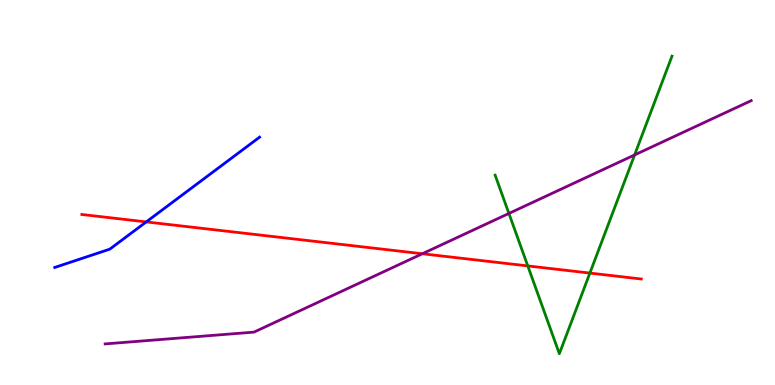[{'lines': ['blue', 'red'], 'intersections': [{'x': 1.89, 'y': 4.24}]}, {'lines': ['green', 'red'], 'intersections': [{'x': 6.81, 'y': 3.09}, {'x': 7.61, 'y': 2.91}]}, {'lines': ['purple', 'red'], 'intersections': [{'x': 5.45, 'y': 3.41}]}, {'lines': ['blue', 'green'], 'intersections': []}, {'lines': ['blue', 'purple'], 'intersections': []}, {'lines': ['green', 'purple'], 'intersections': [{'x': 6.57, 'y': 4.46}, {'x': 8.19, 'y': 5.98}]}]